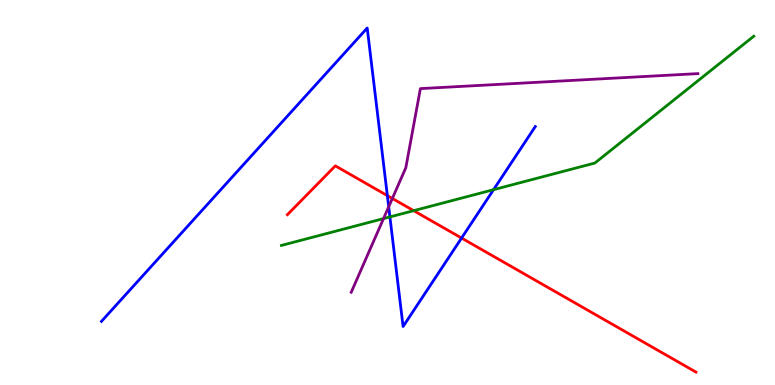[{'lines': ['blue', 'red'], 'intersections': [{'x': 5.0, 'y': 4.92}, {'x': 5.96, 'y': 3.82}]}, {'lines': ['green', 'red'], 'intersections': [{'x': 5.34, 'y': 4.53}]}, {'lines': ['purple', 'red'], 'intersections': [{'x': 5.06, 'y': 4.84}]}, {'lines': ['blue', 'green'], 'intersections': [{'x': 5.03, 'y': 4.37}, {'x': 6.37, 'y': 5.07}]}, {'lines': ['blue', 'purple'], 'intersections': [{'x': 5.02, 'y': 4.63}]}, {'lines': ['green', 'purple'], 'intersections': [{'x': 4.95, 'y': 4.32}]}]